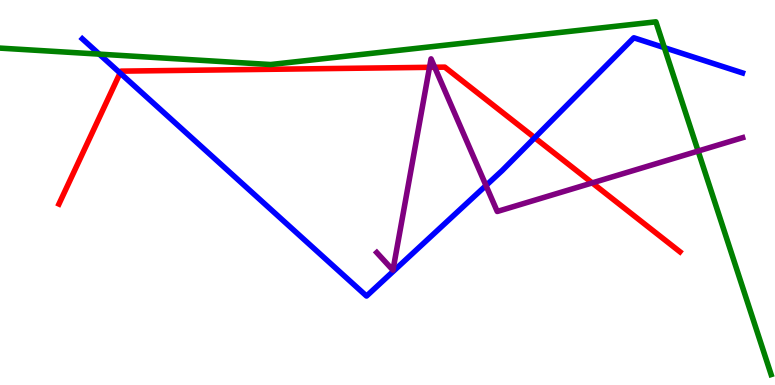[{'lines': ['blue', 'red'], 'intersections': [{'x': 1.55, 'y': 8.1}, {'x': 6.9, 'y': 6.42}]}, {'lines': ['green', 'red'], 'intersections': []}, {'lines': ['purple', 'red'], 'intersections': [{'x': 5.54, 'y': 8.25}, {'x': 5.61, 'y': 8.25}, {'x': 7.64, 'y': 5.25}]}, {'lines': ['blue', 'green'], 'intersections': [{'x': 1.28, 'y': 8.59}, {'x': 8.57, 'y': 8.76}]}, {'lines': ['blue', 'purple'], 'intersections': [{'x': 6.27, 'y': 5.18}]}, {'lines': ['green', 'purple'], 'intersections': [{'x': 9.01, 'y': 6.08}]}]